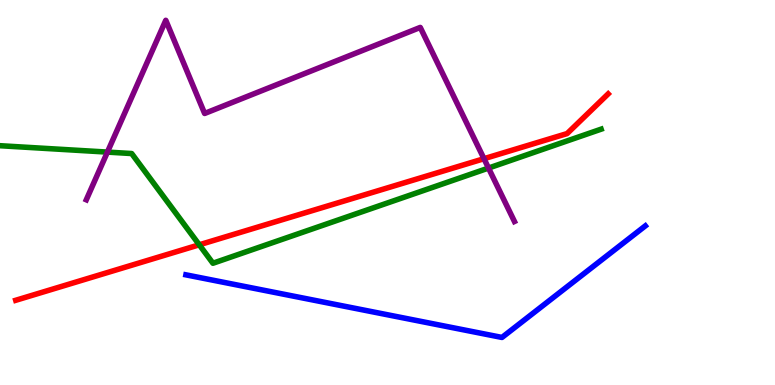[{'lines': ['blue', 'red'], 'intersections': []}, {'lines': ['green', 'red'], 'intersections': [{'x': 2.57, 'y': 3.64}]}, {'lines': ['purple', 'red'], 'intersections': [{'x': 6.24, 'y': 5.88}]}, {'lines': ['blue', 'green'], 'intersections': []}, {'lines': ['blue', 'purple'], 'intersections': []}, {'lines': ['green', 'purple'], 'intersections': [{'x': 1.39, 'y': 6.05}, {'x': 6.3, 'y': 5.63}]}]